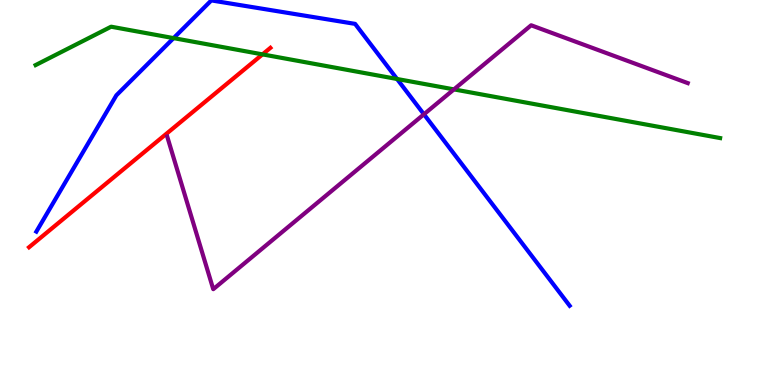[{'lines': ['blue', 'red'], 'intersections': []}, {'lines': ['green', 'red'], 'intersections': [{'x': 3.39, 'y': 8.59}]}, {'lines': ['purple', 'red'], 'intersections': []}, {'lines': ['blue', 'green'], 'intersections': [{'x': 2.24, 'y': 9.01}, {'x': 5.12, 'y': 7.95}]}, {'lines': ['blue', 'purple'], 'intersections': [{'x': 5.47, 'y': 7.03}]}, {'lines': ['green', 'purple'], 'intersections': [{'x': 5.86, 'y': 7.68}]}]